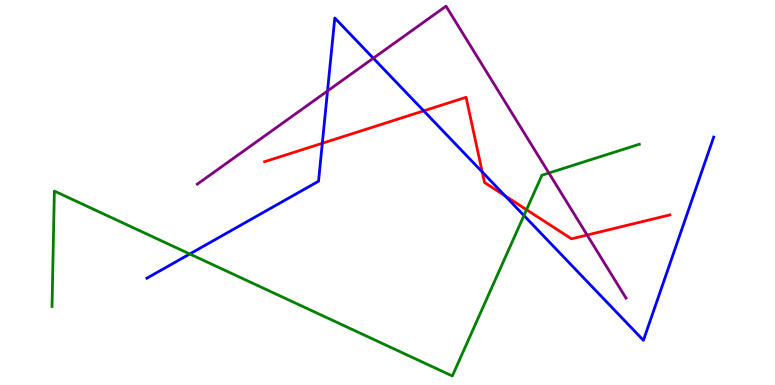[{'lines': ['blue', 'red'], 'intersections': [{'x': 4.16, 'y': 6.28}, {'x': 5.47, 'y': 7.12}, {'x': 6.22, 'y': 5.53}, {'x': 6.52, 'y': 4.91}]}, {'lines': ['green', 'red'], 'intersections': [{'x': 6.79, 'y': 4.55}]}, {'lines': ['purple', 'red'], 'intersections': [{'x': 7.58, 'y': 3.9}]}, {'lines': ['blue', 'green'], 'intersections': [{'x': 2.45, 'y': 3.4}, {'x': 6.76, 'y': 4.4}]}, {'lines': ['blue', 'purple'], 'intersections': [{'x': 4.23, 'y': 7.64}, {'x': 4.82, 'y': 8.49}]}, {'lines': ['green', 'purple'], 'intersections': [{'x': 7.08, 'y': 5.51}]}]